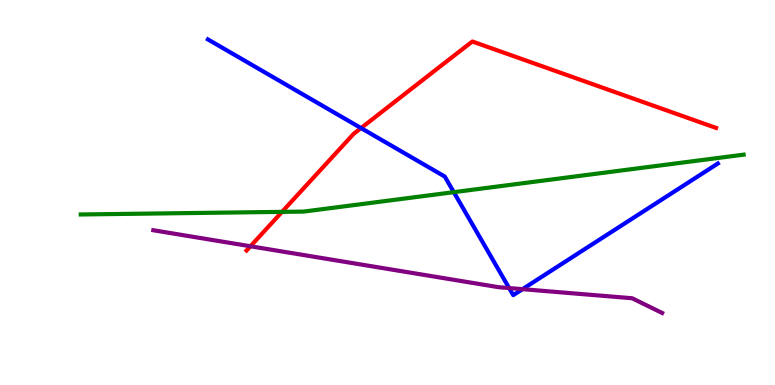[{'lines': ['blue', 'red'], 'intersections': [{'x': 4.66, 'y': 6.67}]}, {'lines': ['green', 'red'], 'intersections': [{'x': 3.64, 'y': 4.5}]}, {'lines': ['purple', 'red'], 'intersections': [{'x': 3.23, 'y': 3.6}]}, {'lines': ['blue', 'green'], 'intersections': [{'x': 5.86, 'y': 5.01}]}, {'lines': ['blue', 'purple'], 'intersections': [{'x': 6.57, 'y': 2.52}, {'x': 6.74, 'y': 2.49}]}, {'lines': ['green', 'purple'], 'intersections': []}]